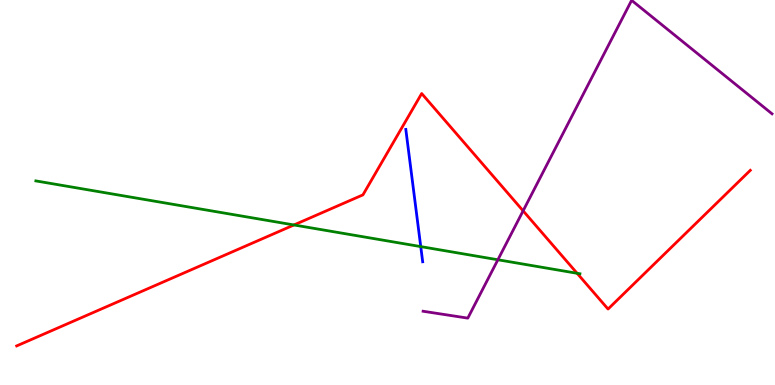[{'lines': ['blue', 'red'], 'intersections': []}, {'lines': ['green', 'red'], 'intersections': [{'x': 3.79, 'y': 4.16}, {'x': 7.45, 'y': 2.9}]}, {'lines': ['purple', 'red'], 'intersections': [{'x': 6.75, 'y': 4.52}]}, {'lines': ['blue', 'green'], 'intersections': [{'x': 5.43, 'y': 3.59}]}, {'lines': ['blue', 'purple'], 'intersections': []}, {'lines': ['green', 'purple'], 'intersections': [{'x': 6.42, 'y': 3.25}]}]